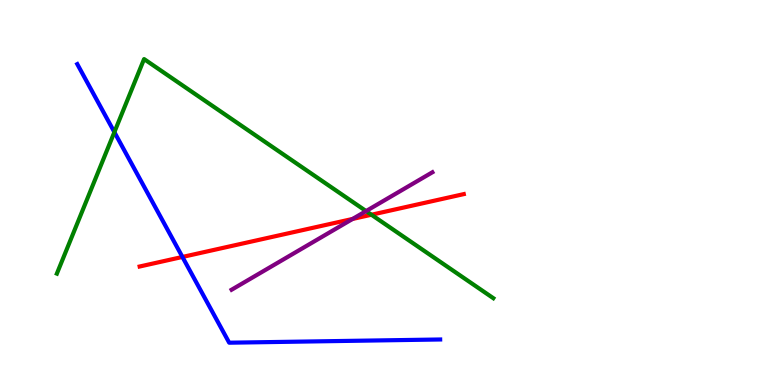[{'lines': ['blue', 'red'], 'intersections': [{'x': 2.35, 'y': 3.33}]}, {'lines': ['green', 'red'], 'intersections': [{'x': 4.79, 'y': 4.42}]}, {'lines': ['purple', 'red'], 'intersections': [{'x': 4.55, 'y': 4.31}]}, {'lines': ['blue', 'green'], 'intersections': [{'x': 1.48, 'y': 6.57}]}, {'lines': ['blue', 'purple'], 'intersections': []}, {'lines': ['green', 'purple'], 'intersections': [{'x': 4.72, 'y': 4.52}]}]